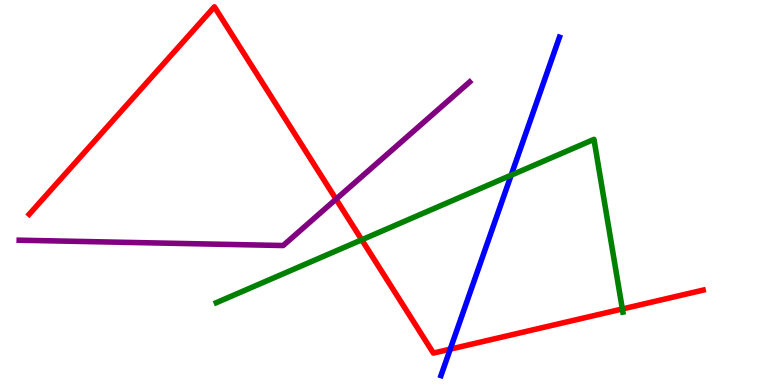[{'lines': ['blue', 'red'], 'intersections': [{'x': 5.81, 'y': 0.931}]}, {'lines': ['green', 'red'], 'intersections': [{'x': 4.67, 'y': 3.77}, {'x': 8.03, 'y': 1.97}]}, {'lines': ['purple', 'red'], 'intersections': [{'x': 4.34, 'y': 4.83}]}, {'lines': ['blue', 'green'], 'intersections': [{'x': 6.6, 'y': 5.45}]}, {'lines': ['blue', 'purple'], 'intersections': []}, {'lines': ['green', 'purple'], 'intersections': []}]